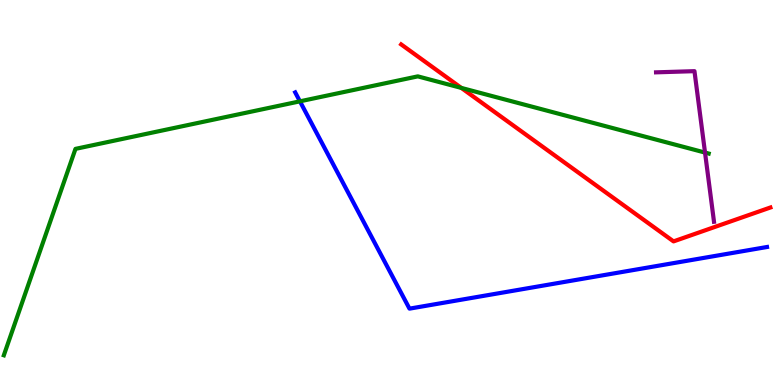[{'lines': ['blue', 'red'], 'intersections': []}, {'lines': ['green', 'red'], 'intersections': [{'x': 5.95, 'y': 7.72}]}, {'lines': ['purple', 'red'], 'intersections': []}, {'lines': ['blue', 'green'], 'intersections': [{'x': 3.87, 'y': 7.37}]}, {'lines': ['blue', 'purple'], 'intersections': []}, {'lines': ['green', 'purple'], 'intersections': [{'x': 9.1, 'y': 6.04}]}]